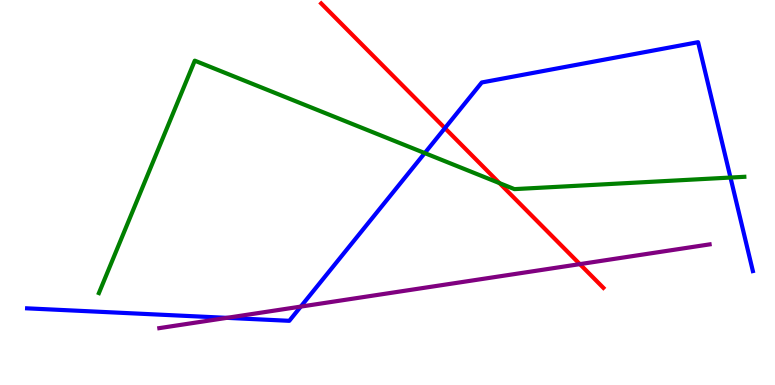[{'lines': ['blue', 'red'], 'intersections': [{'x': 5.74, 'y': 6.67}]}, {'lines': ['green', 'red'], 'intersections': [{'x': 6.44, 'y': 5.24}]}, {'lines': ['purple', 'red'], 'intersections': [{'x': 7.48, 'y': 3.14}]}, {'lines': ['blue', 'green'], 'intersections': [{'x': 5.48, 'y': 6.02}, {'x': 9.43, 'y': 5.39}]}, {'lines': ['blue', 'purple'], 'intersections': [{'x': 2.93, 'y': 1.74}, {'x': 3.88, 'y': 2.04}]}, {'lines': ['green', 'purple'], 'intersections': []}]